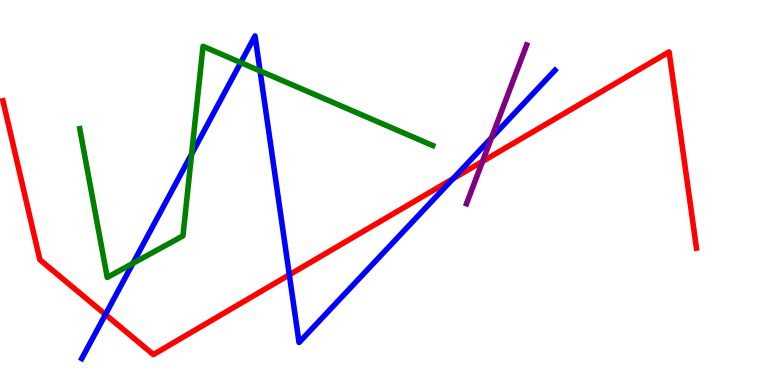[{'lines': ['blue', 'red'], 'intersections': [{'x': 1.36, 'y': 1.83}, {'x': 3.73, 'y': 2.86}, {'x': 5.84, 'y': 5.36}]}, {'lines': ['green', 'red'], 'intersections': []}, {'lines': ['purple', 'red'], 'intersections': [{'x': 6.23, 'y': 5.81}]}, {'lines': ['blue', 'green'], 'intersections': [{'x': 1.72, 'y': 3.16}, {'x': 2.47, 'y': 6.0}, {'x': 3.11, 'y': 8.37}, {'x': 3.36, 'y': 8.16}]}, {'lines': ['blue', 'purple'], 'intersections': [{'x': 6.34, 'y': 6.42}]}, {'lines': ['green', 'purple'], 'intersections': []}]